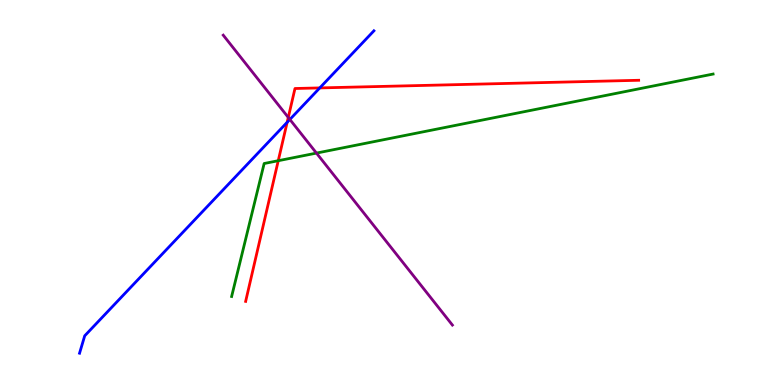[{'lines': ['blue', 'red'], 'intersections': [{'x': 3.71, 'y': 6.82}, {'x': 4.13, 'y': 7.72}]}, {'lines': ['green', 'red'], 'intersections': [{'x': 3.59, 'y': 5.83}]}, {'lines': ['purple', 'red'], 'intersections': [{'x': 3.72, 'y': 6.95}]}, {'lines': ['blue', 'green'], 'intersections': []}, {'lines': ['blue', 'purple'], 'intersections': [{'x': 3.74, 'y': 6.9}]}, {'lines': ['green', 'purple'], 'intersections': [{'x': 4.08, 'y': 6.02}]}]